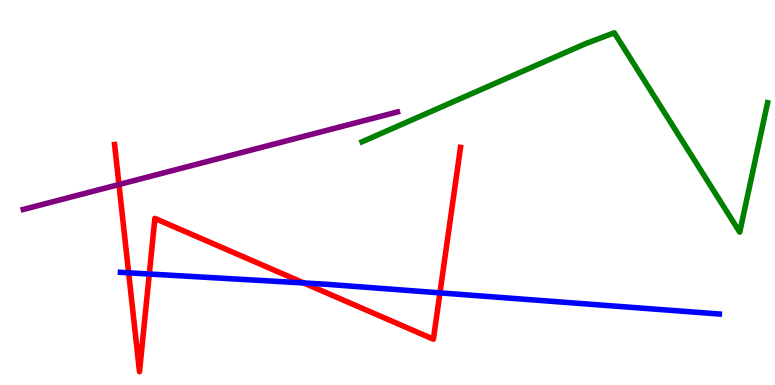[{'lines': ['blue', 'red'], 'intersections': [{'x': 1.66, 'y': 2.91}, {'x': 1.93, 'y': 2.88}, {'x': 3.92, 'y': 2.65}, {'x': 5.68, 'y': 2.39}]}, {'lines': ['green', 'red'], 'intersections': []}, {'lines': ['purple', 'red'], 'intersections': [{'x': 1.54, 'y': 5.21}]}, {'lines': ['blue', 'green'], 'intersections': []}, {'lines': ['blue', 'purple'], 'intersections': []}, {'lines': ['green', 'purple'], 'intersections': []}]